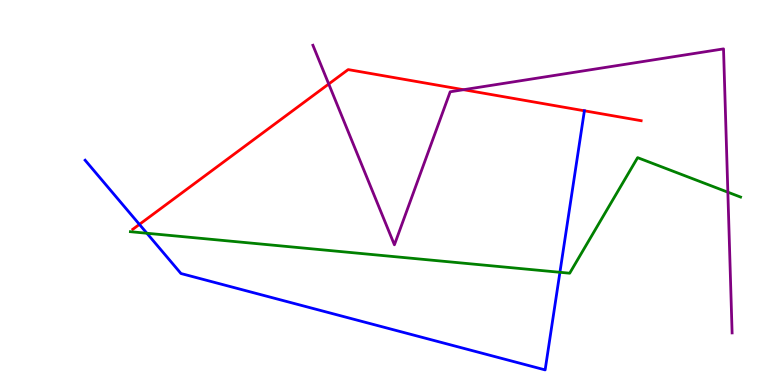[{'lines': ['blue', 'red'], 'intersections': [{'x': 1.8, 'y': 4.17}, {'x': 7.54, 'y': 7.12}]}, {'lines': ['green', 'red'], 'intersections': []}, {'lines': ['purple', 'red'], 'intersections': [{'x': 4.24, 'y': 7.82}, {'x': 5.98, 'y': 7.67}]}, {'lines': ['blue', 'green'], 'intersections': [{'x': 1.9, 'y': 3.94}, {'x': 7.22, 'y': 2.93}]}, {'lines': ['blue', 'purple'], 'intersections': []}, {'lines': ['green', 'purple'], 'intersections': [{'x': 9.39, 'y': 5.01}]}]